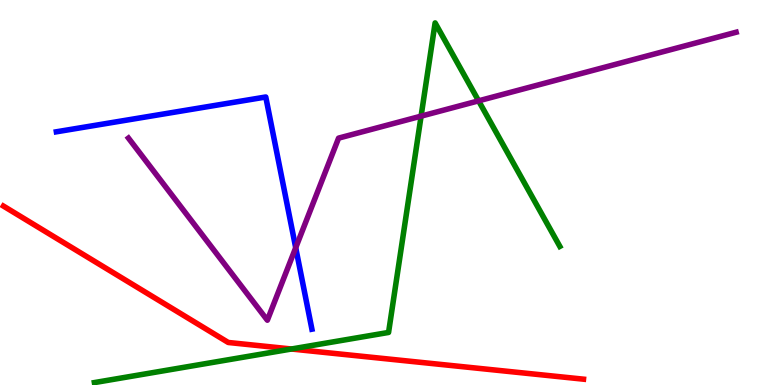[{'lines': ['blue', 'red'], 'intersections': []}, {'lines': ['green', 'red'], 'intersections': [{'x': 3.76, 'y': 0.935}]}, {'lines': ['purple', 'red'], 'intersections': []}, {'lines': ['blue', 'green'], 'intersections': []}, {'lines': ['blue', 'purple'], 'intersections': [{'x': 3.82, 'y': 3.57}]}, {'lines': ['green', 'purple'], 'intersections': [{'x': 5.43, 'y': 6.98}, {'x': 6.18, 'y': 7.38}]}]